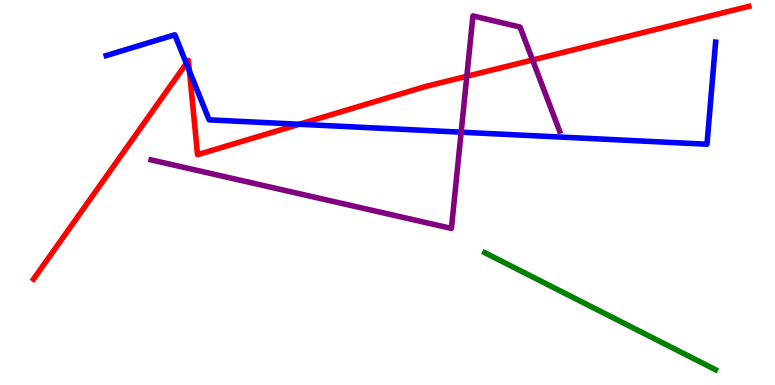[{'lines': ['blue', 'red'], 'intersections': [{'x': 2.4, 'y': 8.35}, {'x': 2.44, 'y': 8.16}, {'x': 3.86, 'y': 6.77}]}, {'lines': ['green', 'red'], 'intersections': []}, {'lines': ['purple', 'red'], 'intersections': [{'x': 6.02, 'y': 8.02}, {'x': 6.87, 'y': 8.44}]}, {'lines': ['blue', 'green'], 'intersections': []}, {'lines': ['blue', 'purple'], 'intersections': [{'x': 5.95, 'y': 6.57}]}, {'lines': ['green', 'purple'], 'intersections': []}]